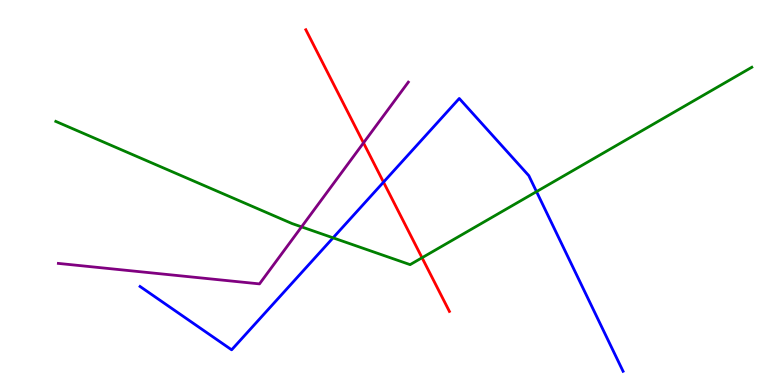[{'lines': ['blue', 'red'], 'intersections': [{'x': 4.95, 'y': 5.27}]}, {'lines': ['green', 'red'], 'intersections': [{'x': 5.45, 'y': 3.31}]}, {'lines': ['purple', 'red'], 'intersections': [{'x': 4.69, 'y': 6.29}]}, {'lines': ['blue', 'green'], 'intersections': [{'x': 4.3, 'y': 3.82}, {'x': 6.92, 'y': 5.02}]}, {'lines': ['blue', 'purple'], 'intersections': []}, {'lines': ['green', 'purple'], 'intersections': [{'x': 3.89, 'y': 4.11}]}]